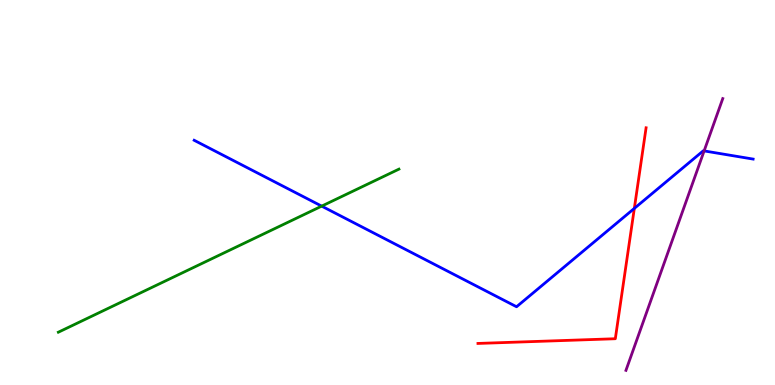[{'lines': ['blue', 'red'], 'intersections': [{'x': 8.18, 'y': 4.59}]}, {'lines': ['green', 'red'], 'intersections': []}, {'lines': ['purple', 'red'], 'intersections': []}, {'lines': ['blue', 'green'], 'intersections': [{'x': 4.15, 'y': 4.65}]}, {'lines': ['blue', 'purple'], 'intersections': [{'x': 9.09, 'y': 6.08}]}, {'lines': ['green', 'purple'], 'intersections': []}]